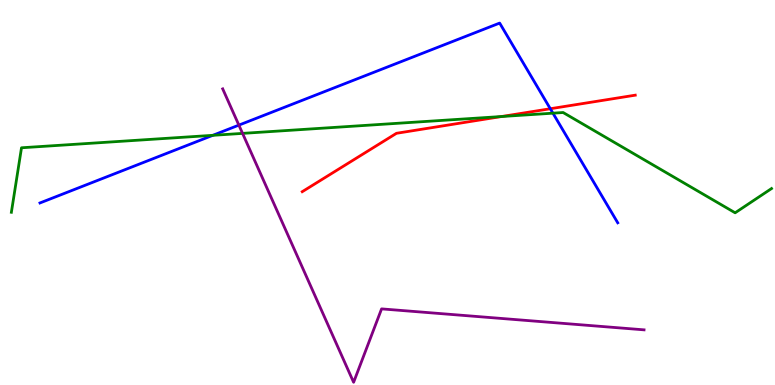[{'lines': ['blue', 'red'], 'intersections': [{'x': 7.1, 'y': 7.18}]}, {'lines': ['green', 'red'], 'intersections': [{'x': 6.47, 'y': 6.97}]}, {'lines': ['purple', 'red'], 'intersections': []}, {'lines': ['blue', 'green'], 'intersections': [{'x': 2.75, 'y': 6.49}, {'x': 7.13, 'y': 7.06}]}, {'lines': ['blue', 'purple'], 'intersections': [{'x': 3.08, 'y': 6.75}]}, {'lines': ['green', 'purple'], 'intersections': [{'x': 3.13, 'y': 6.54}]}]